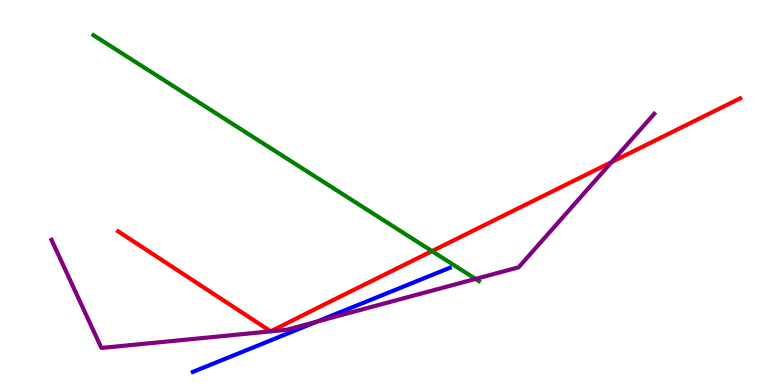[{'lines': ['blue', 'red'], 'intersections': []}, {'lines': ['green', 'red'], 'intersections': [{'x': 5.57, 'y': 3.48}]}, {'lines': ['purple', 'red'], 'intersections': [{'x': 3.49, 'y': 1.39}, {'x': 3.49, 'y': 1.39}, {'x': 7.89, 'y': 5.79}]}, {'lines': ['blue', 'green'], 'intersections': []}, {'lines': ['blue', 'purple'], 'intersections': [{'x': 4.09, 'y': 1.65}]}, {'lines': ['green', 'purple'], 'intersections': [{'x': 6.14, 'y': 2.76}]}]